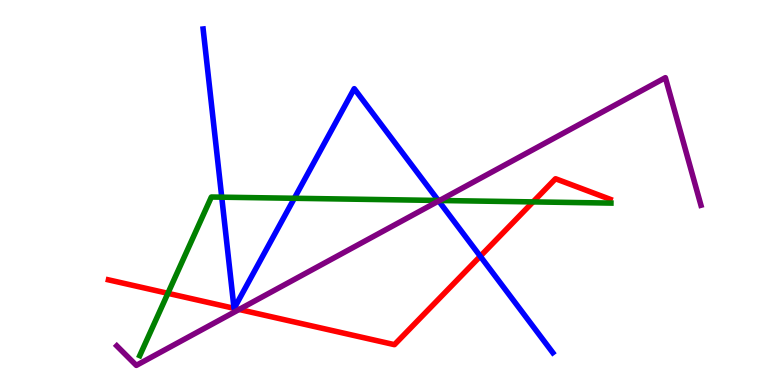[{'lines': ['blue', 'red'], 'intersections': [{'x': 3.02, 'y': 1.99}, {'x': 3.02, 'y': 1.99}, {'x': 6.2, 'y': 3.34}]}, {'lines': ['green', 'red'], 'intersections': [{'x': 2.17, 'y': 2.38}, {'x': 6.88, 'y': 4.76}]}, {'lines': ['purple', 'red'], 'intersections': [{'x': 3.09, 'y': 1.96}]}, {'lines': ['blue', 'green'], 'intersections': [{'x': 2.86, 'y': 4.88}, {'x': 3.8, 'y': 4.85}, {'x': 5.66, 'y': 4.79}]}, {'lines': ['blue', 'purple'], 'intersections': [{'x': 5.66, 'y': 4.78}]}, {'lines': ['green', 'purple'], 'intersections': [{'x': 5.67, 'y': 4.79}]}]